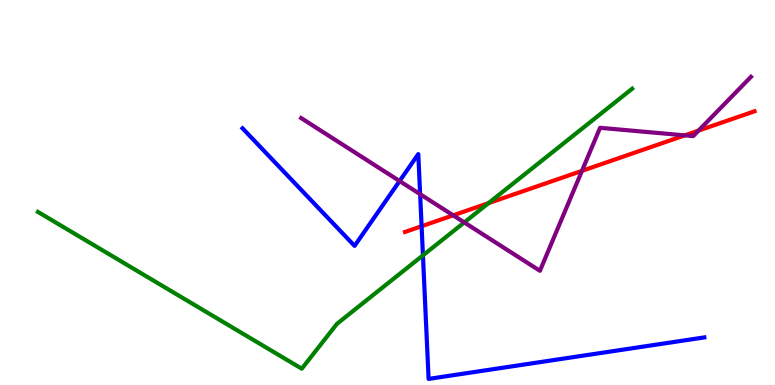[{'lines': ['blue', 'red'], 'intersections': [{'x': 5.44, 'y': 4.12}]}, {'lines': ['green', 'red'], 'intersections': [{'x': 6.3, 'y': 4.72}]}, {'lines': ['purple', 'red'], 'intersections': [{'x': 5.85, 'y': 4.41}, {'x': 7.51, 'y': 5.56}, {'x': 8.84, 'y': 6.48}, {'x': 9.01, 'y': 6.61}]}, {'lines': ['blue', 'green'], 'intersections': [{'x': 5.46, 'y': 3.37}]}, {'lines': ['blue', 'purple'], 'intersections': [{'x': 5.16, 'y': 5.3}, {'x': 5.42, 'y': 4.96}]}, {'lines': ['green', 'purple'], 'intersections': [{'x': 5.99, 'y': 4.22}]}]